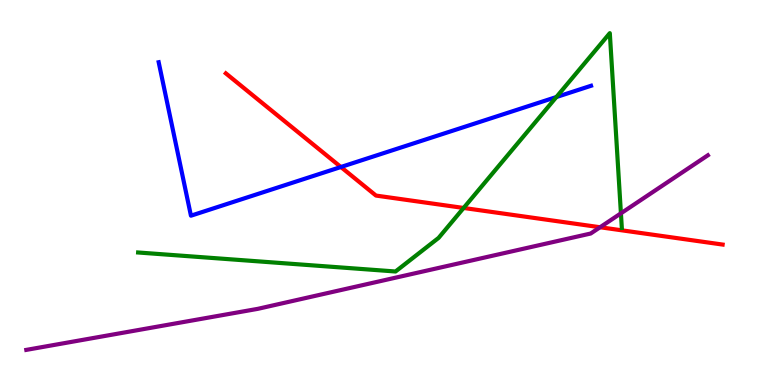[{'lines': ['blue', 'red'], 'intersections': [{'x': 4.4, 'y': 5.66}]}, {'lines': ['green', 'red'], 'intersections': [{'x': 5.98, 'y': 4.6}]}, {'lines': ['purple', 'red'], 'intersections': [{'x': 7.74, 'y': 4.1}]}, {'lines': ['blue', 'green'], 'intersections': [{'x': 7.18, 'y': 7.48}]}, {'lines': ['blue', 'purple'], 'intersections': []}, {'lines': ['green', 'purple'], 'intersections': [{'x': 8.01, 'y': 4.46}]}]